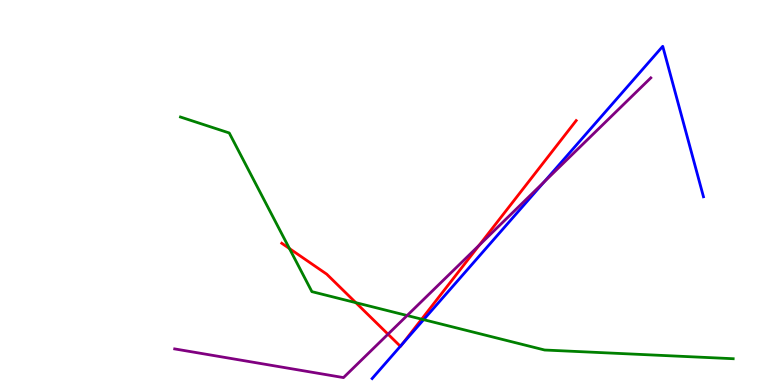[{'lines': ['blue', 'red'], 'intersections': [{'x': 5.17, 'y': 1.01}, {'x': 5.19, 'y': 1.06}]}, {'lines': ['green', 'red'], 'intersections': [{'x': 3.73, 'y': 3.54}, {'x': 4.59, 'y': 2.14}, {'x': 5.44, 'y': 1.71}]}, {'lines': ['purple', 'red'], 'intersections': [{'x': 5.01, 'y': 1.32}, {'x': 6.18, 'y': 3.63}]}, {'lines': ['blue', 'green'], 'intersections': [{'x': 5.47, 'y': 1.7}]}, {'lines': ['blue', 'purple'], 'intersections': [{'x': 7.02, 'y': 5.28}]}, {'lines': ['green', 'purple'], 'intersections': [{'x': 5.25, 'y': 1.8}]}]